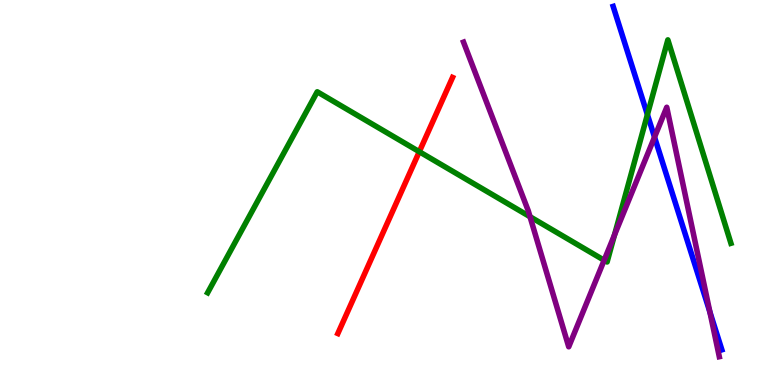[{'lines': ['blue', 'red'], 'intersections': []}, {'lines': ['green', 'red'], 'intersections': [{'x': 5.41, 'y': 6.06}]}, {'lines': ['purple', 'red'], 'intersections': []}, {'lines': ['blue', 'green'], 'intersections': [{'x': 8.35, 'y': 7.02}]}, {'lines': ['blue', 'purple'], 'intersections': [{'x': 8.45, 'y': 6.44}, {'x': 9.16, 'y': 1.9}]}, {'lines': ['green', 'purple'], 'intersections': [{'x': 6.84, 'y': 4.37}, {'x': 7.8, 'y': 3.24}, {'x': 7.93, 'y': 3.9}]}]